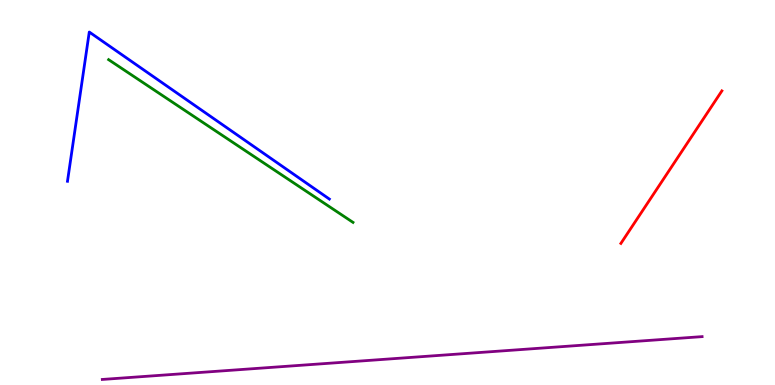[{'lines': ['blue', 'red'], 'intersections': []}, {'lines': ['green', 'red'], 'intersections': []}, {'lines': ['purple', 'red'], 'intersections': []}, {'lines': ['blue', 'green'], 'intersections': []}, {'lines': ['blue', 'purple'], 'intersections': []}, {'lines': ['green', 'purple'], 'intersections': []}]